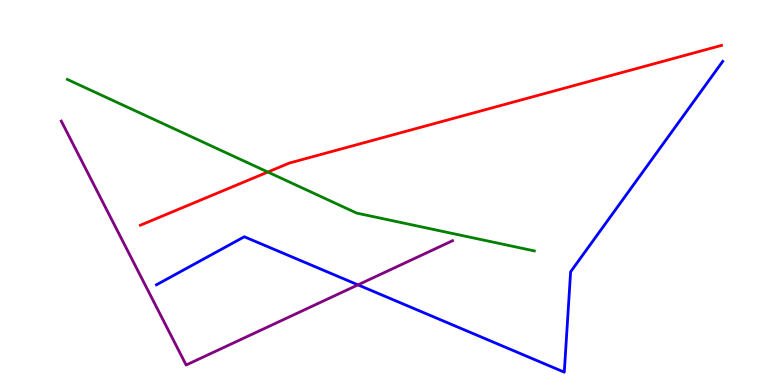[{'lines': ['blue', 'red'], 'intersections': []}, {'lines': ['green', 'red'], 'intersections': [{'x': 3.46, 'y': 5.53}]}, {'lines': ['purple', 'red'], 'intersections': []}, {'lines': ['blue', 'green'], 'intersections': []}, {'lines': ['blue', 'purple'], 'intersections': [{'x': 4.62, 'y': 2.6}]}, {'lines': ['green', 'purple'], 'intersections': []}]